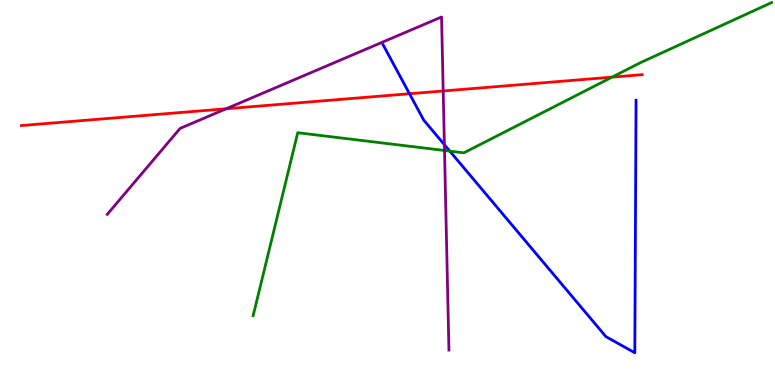[{'lines': ['blue', 'red'], 'intersections': [{'x': 5.28, 'y': 7.57}]}, {'lines': ['green', 'red'], 'intersections': [{'x': 7.9, 'y': 8.0}]}, {'lines': ['purple', 'red'], 'intersections': [{'x': 2.92, 'y': 7.17}, {'x': 5.72, 'y': 7.64}]}, {'lines': ['blue', 'green'], 'intersections': [{'x': 5.8, 'y': 6.07}]}, {'lines': ['blue', 'purple'], 'intersections': [{'x': 5.73, 'y': 6.24}]}, {'lines': ['green', 'purple'], 'intersections': [{'x': 5.74, 'y': 6.09}]}]